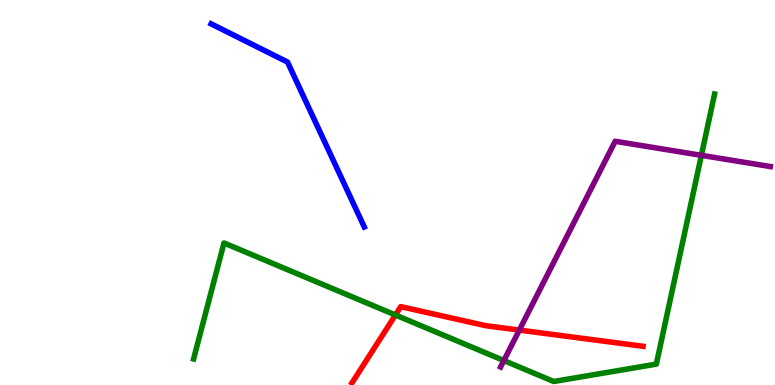[{'lines': ['blue', 'red'], 'intersections': []}, {'lines': ['green', 'red'], 'intersections': [{'x': 5.1, 'y': 1.82}]}, {'lines': ['purple', 'red'], 'intersections': [{'x': 6.7, 'y': 1.43}]}, {'lines': ['blue', 'green'], 'intersections': []}, {'lines': ['blue', 'purple'], 'intersections': []}, {'lines': ['green', 'purple'], 'intersections': [{'x': 6.5, 'y': 0.635}, {'x': 9.05, 'y': 5.97}]}]